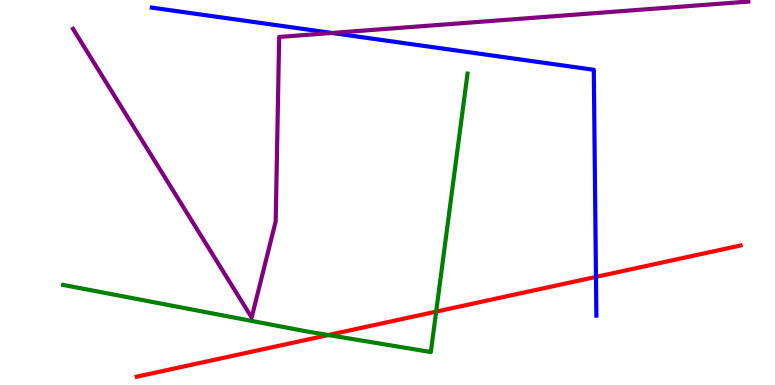[{'lines': ['blue', 'red'], 'intersections': [{'x': 7.69, 'y': 2.81}]}, {'lines': ['green', 'red'], 'intersections': [{'x': 4.24, 'y': 1.3}, {'x': 5.63, 'y': 1.91}]}, {'lines': ['purple', 'red'], 'intersections': []}, {'lines': ['blue', 'green'], 'intersections': []}, {'lines': ['blue', 'purple'], 'intersections': [{'x': 4.28, 'y': 9.14}]}, {'lines': ['green', 'purple'], 'intersections': []}]